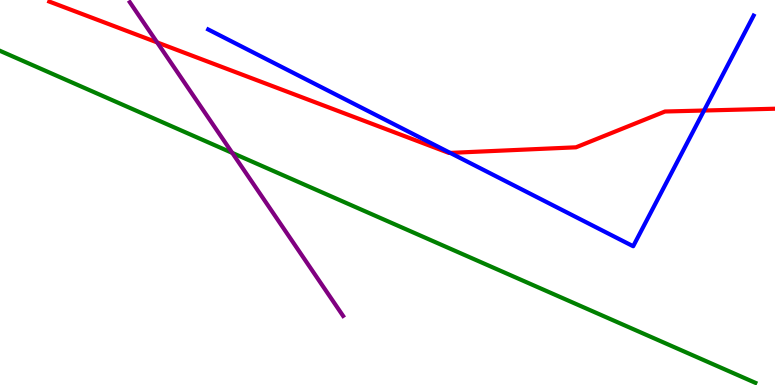[{'lines': ['blue', 'red'], 'intersections': [{'x': 5.81, 'y': 6.03}, {'x': 9.08, 'y': 7.13}]}, {'lines': ['green', 'red'], 'intersections': []}, {'lines': ['purple', 'red'], 'intersections': [{'x': 2.03, 'y': 8.9}]}, {'lines': ['blue', 'green'], 'intersections': []}, {'lines': ['blue', 'purple'], 'intersections': []}, {'lines': ['green', 'purple'], 'intersections': [{'x': 3.0, 'y': 6.03}]}]